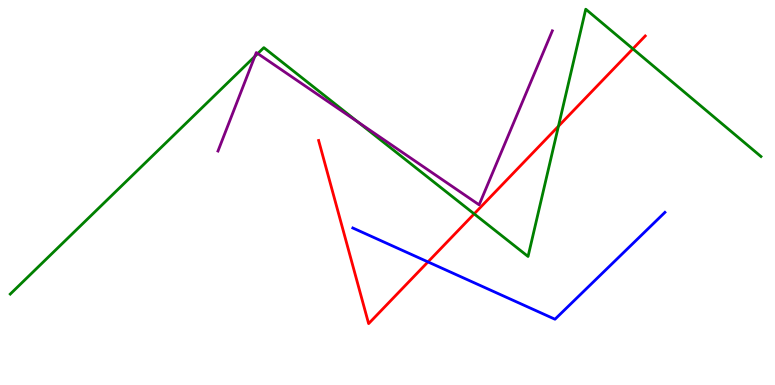[{'lines': ['blue', 'red'], 'intersections': [{'x': 5.52, 'y': 3.2}]}, {'lines': ['green', 'red'], 'intersections': [{'x': 6.12, 'y': 4.44}, {'x': 7.21, 'y': 6.72}, {'x': 8.17, 'y': 8.73}]}, {'lines': ['purple', 'red'], 'intersections': []}, {'lines': ['blue', 'green'], 'intersections': []}, {'lines': ['blue', 'purple'], 'intersections': []}, {'lines': ['green', 'purple'], 'intersections': [{'x': 3.29, 'y': 8.53}, {'x': 3.33, 'y': 8.61}, {'x': 4.62, 'y': 6.83}]}]